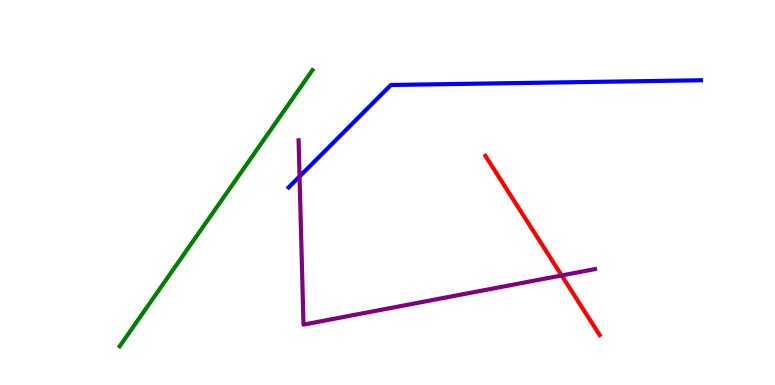[{'lines': ['blue', 'red'], 'intersections': []}, {'lines': ['green', 'red'], 'intersections': []}, {'lines': ['purple', 'red'], 'intersections': [{'x': 7.25, 'y': 2.85}]}, {'lines': ['blue', 'green'], 'intersections': []}, {'lines': ['blue', 'purple'], 'intersections': [{'x': 3.87, 'y': 5.42}]}, {'lines': ['green', 'purple'], 'intersections': []}]